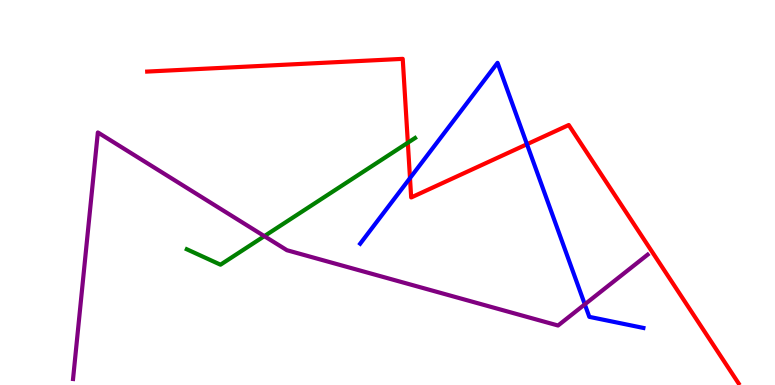[{'lines': ['blue', 'red'], 'intersections': [{'x': 5.29, 'y': 5.37}, {'x': 6.8, 'y': 6.25}]}, {'lines': ['green', 'red'], 'intersections': [{'x': 5.26, 'y': 6.29}]}, {'lines': ['purple', 'red'], 'intersections': []}, {'lines': ['blue', 'green'], 'intersections': []}, {'lines': ['blue', 'purple'], 'intersections': [{'x': 7.55, 'y': 2.1}]}, {'lines': ['green', 'purple'], 'intersections': [{'x': 3.41, 'y': 3.87}]}]